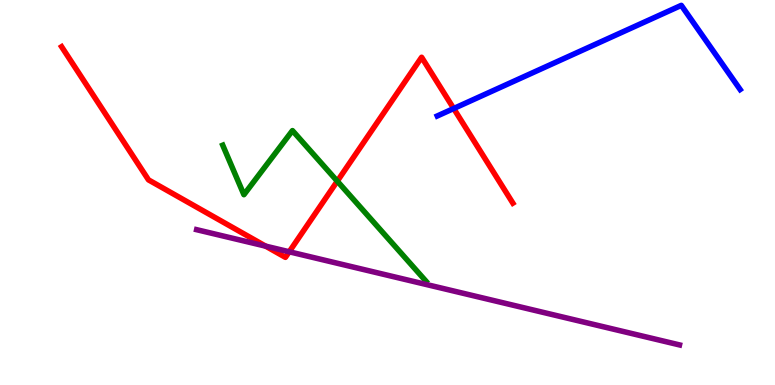[{'lines': ['blue', 'red'], 'intersections': [{'x': 5.85, 'y': 7.18}]}, {'lines': ['green', 'red'], 'intersections': [{'x': 4.35, 'y': 5.29}]}, {'lines': ['purple', 'red'], 'intersections': [{'x': 3.43, 'y': 3.61}, {'x': 3.73, 'y': 3.46}]}, {'lines': ['blue', 'green'], 'intersections': []}, {'lines': ['blue', 'purple'], 'intersections': []}, {'lines': ['green', 'purple'], 'intersections': []}]